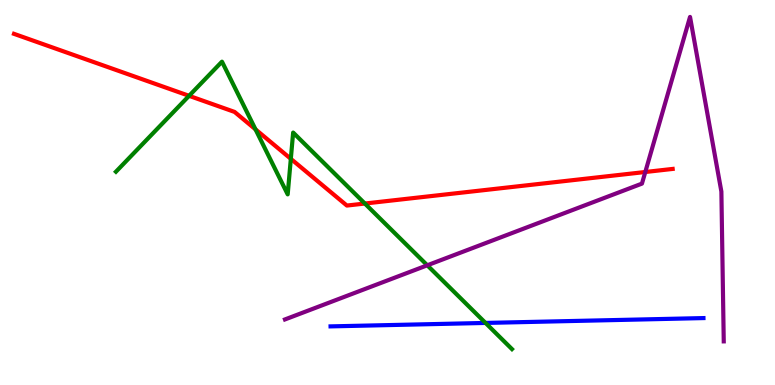[{'lines': ['blue', 'red'], 'intersections': []}, {'lines': ['green', 'red'], 'intersections': [{'x': 2.44, 'y': 7.51}, {'x': 3.3, 'y': 6.64}, {'x': 3.75, 'y': 5.87}, {'x': 4.71, 'y': 4.71}]}, {'lines': ['purple', 'red'], 'intersections': [{'x': 8.33, 'y': 5.53}]}, {'lines': ['blue', 'green'], 'intersections': [{'x': 6.26, 'y': 1.61}]}, {'lines': ['blue', 'purple'], 'intersections': []}, {'lines': ['green', 'purple'], 'intersections': [{'x': 5.51, 'y': 3.11}]}]